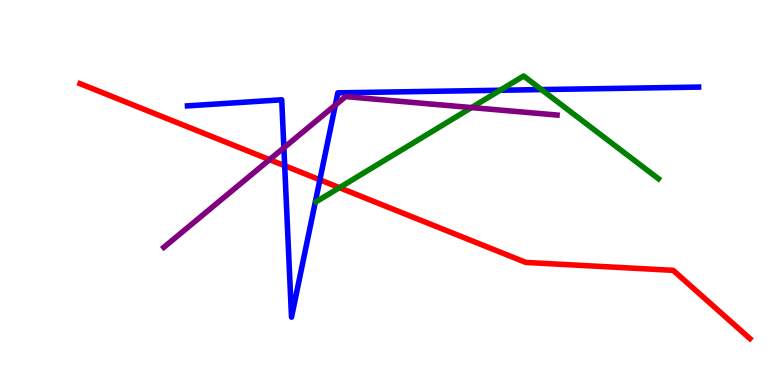[{'lines': ['blue', 'red'], 'intersections': [{'x': 3.67, 'y': 5.7}, {'x': 4.13, 'y': 5.33}]}, {'lines': ['green', 'red'], 'intersections': [{'x': 4.38, 'y': 5.13}]}, {'lines': ['purple', 'red'], 'intersections': [{'x': 3.48, 'y': 5.85}]}, {'lines': ['blue', 'green'], 'intersections': [{'x': 6.45, 'y': 7.66}, {'x': 6.99, 'y': 7.67}]}, {'lines': ['blue', 'purple'], 'intersections': [{'x': 3.66, 'y': 6.16}, {'x': 4.33, 'y': 7.27}]}, {'lines': ['green', 'purple'], 'intersections': [{'x': 6.08, 'y': 7.21}]}]